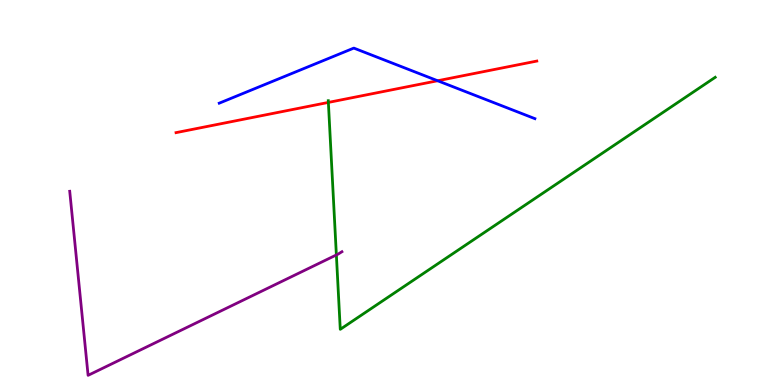[{'lines': ['blue', 'red'], 'intersections': [{'x': 5.65, 'y': 7.9}]}, {'lines': ['green', 'red'], 'intersections': [{'x': 4.24, 'y': 7.34}]}, {'lines': ['purple', 'red'], 'intersections': []}, {'lines': ['blue', 'green'], 'intersections': []}, {'lines': ['blue', 'purple'], 'intersections': []}, {'lines': ['green', 'purple'], 'intersections': [{'x': 4.34, 'y': 3.38}]}]